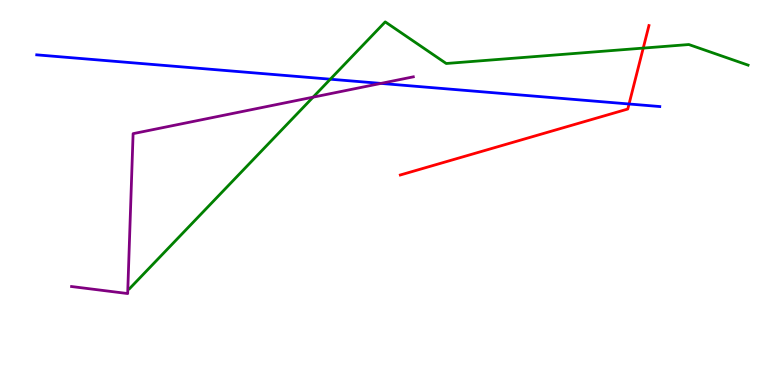[{'lines': ['blue', 'red'], 'intersections': [{'x': 8.12, 'y': 7.3}]}, {'lines': ['green', 'red'], 'intersections': [{'x': 8.3, 'y': 8.75}]}, {'lines': ['purple', 'red'], 'intersections': []}, {'lines': ['blue', 'green'], 'intersections': [{'x': 4.26, 'y': 7.94}]}, {'lines': ['blue', 'purple'], 'intersections': [{'x': 4.92, 'y': 7.83}]}, {'lines': ['green', 'purple'], 'intersections': [{'x': 4.04, 'y': 7.48}]}]